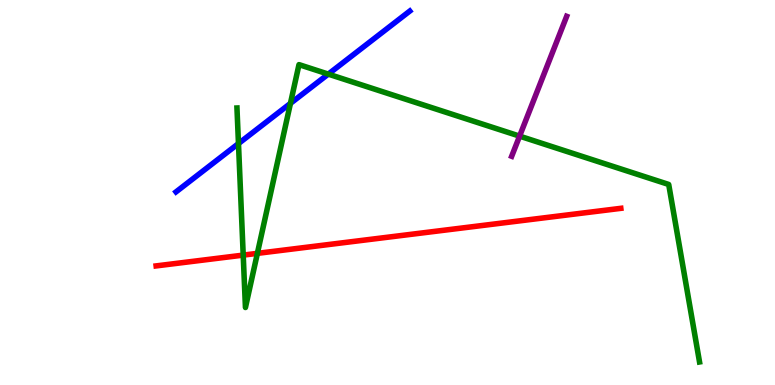[{'lines': ['blue', 'red'], 'intersections': []}, {'lines': ['green', 'red'], 'intersections': [{'x': 3.14, 'y': 3.37}, {'x': 3.32, 'y': 3.42}]}, {'lines': ['purple', 'red'], 'intersections': []}, {'lines': ['blue', 'green'], 'intersections': [{'x': 3.08, 'y': 6.27}, {'x': 3.75, 'y': 7.31}, {'x': 4.24, 'y': 8.07}]}, {'lines': ['blue', 'purple'], 'intersections': []}, {'lines': ['green', 'purple'], 'intersections': [{'x': 6.7, 'y': 6.46}]}]